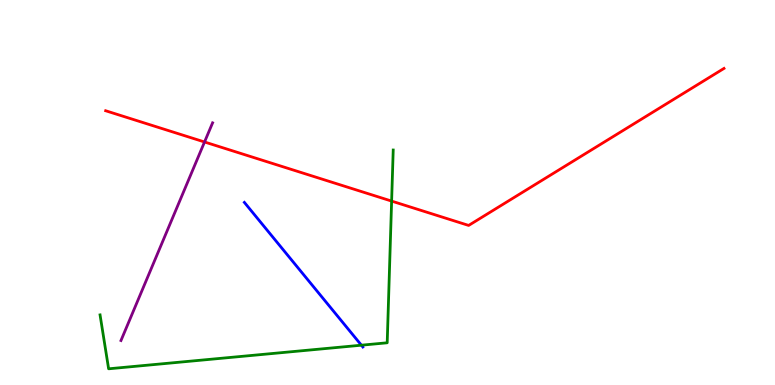[{'lines': ['blue', 'red'], 'intersections': []}, {'lines': ['green', 'red'], 'intersections': [{'x': 5.05, 'y': 4.78}]}, {'lines': ['purple', 'red'], 'intersections': [{'x': 2.64, 'y': 6.31}]}, {'lines': ['blue', 'green'], 'intersections': [{'x': 4.66, 'y': 1.03}]}, {'lines': ['blue', 'purple'], 'intersections': []}, {'lines': ['green', 'purple'], 'intersections': []}]